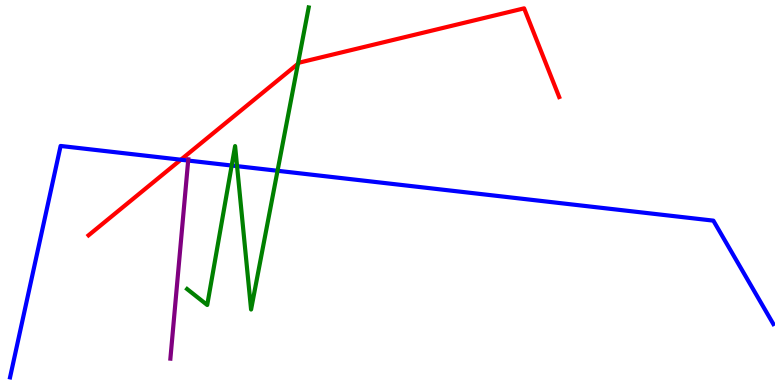[{'lines': ['blue', 'red'], 'intersections': [{'x': 2.33, 'y': 5.85}]}, {'lines': ['green', 'red'], 'intersections': [{'x': 3.84, 'y': 8.34}]}, {'lines': ['purple', 'red'], 'intersections': []}, {'lines': ['blue', 'green'], 'intersections': [{'x': 2.99, 'y': 5.7}, {'x': 3.06, 'y': 5.68}, {'x': 3.58, 'y': 5.56}]}, {'lines': ['blue', 'purple'], 'intersections': [{'x': 2.43, 'y': 5.83}]}, {'lines': ['green', 'purple'], 'intersections': []}]